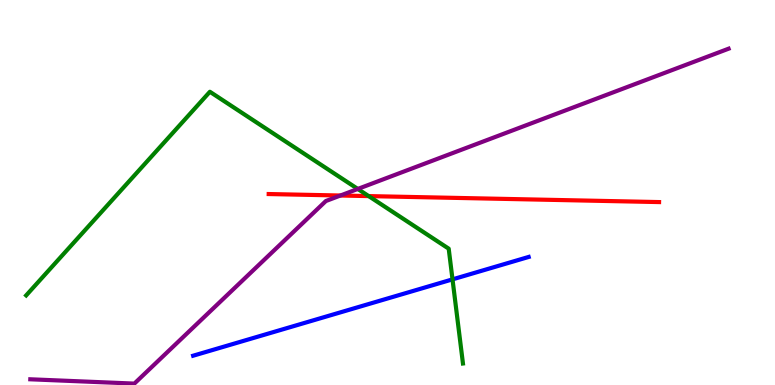[{'lines': ['blue', 'red'], 'intersections': []}, {'lines': ['green', 'red'], 'intersections': [{'x': 4.76, 'y': 4.91}]}, {'lines': ['purple', 'red'], 'intersections': [{'x': 4.39, 'y': 4.92}]}, {'lines': ['blue', 'green'], 'intersections': [{'x': 5.84, 'y': 2.74}]}, {'lines': ['blue', 'purple'], 'intersections': []}, {'lines': ['green', 'purple'], 'intersections': [{'x': 4.62, 'y': 5.09}]}]